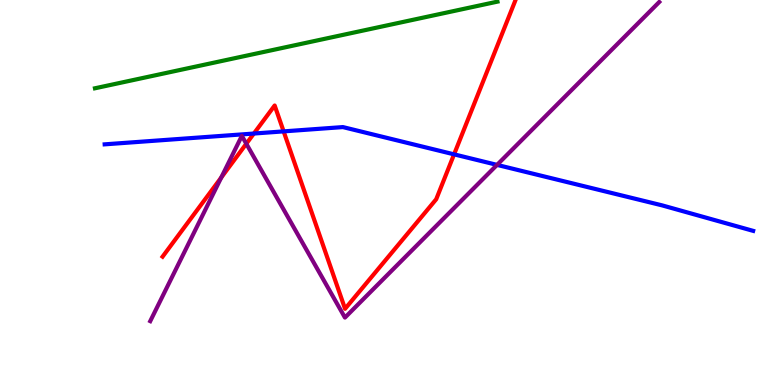[{'lines': ['blue', 'red'], 'intersections': [{'x': 3.28, 'y': 6.53}, {'x': 3.66, 'y': 6.59}, {'x': 5.86, 'y': 5.99}]}, {'lines': ['green', 'red'], 'intersections': []}, {'lines': ['purple', 'red'], 'intersections': [{'x': 2.85, 'y': 5.39}, {'x': 3.18, 'y': 6.27}]}, {'lines': ['blue', 'green'], 'intersections': []}, {'lines': ['blue', 'purple'], 'intersections': [{'x': 6.41, 'y': 5.72}]}, {'lines': ['green', 'purple'], 'intersections': []}]